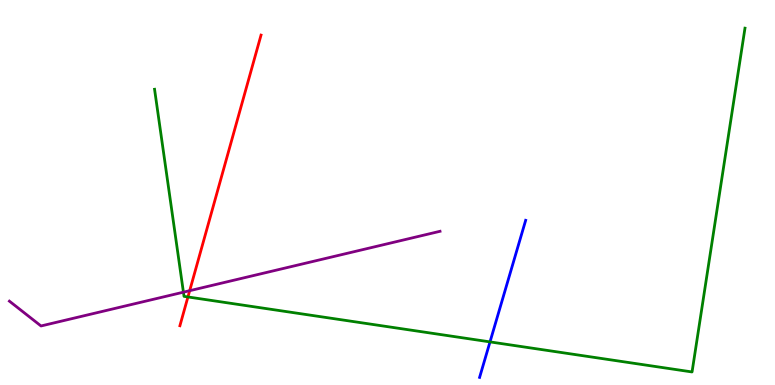[{'lines': ['blue', 'red'], 'intersections': []}, {'lines': ['green', 'red'], 'intersections': [{'x': 2.43, 'y': 2.29}]}, {'lines': ['purple', 'red'], 'intersections': [{'x': 2.45, 'y': 2.45}]}, {'lines': ['blue', 'green'], 'intersections': [{'x': 6.32, 'y': 1.12}]}, {'lines': ['blue', 'purple'], 'intersections': []}, {'lines': ['green', 'purple'], 'intersections': [{'x': 2.37, 'y': 2.41}]}]